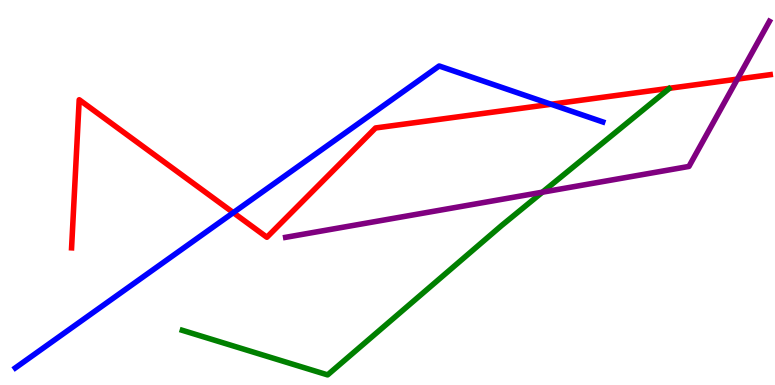[{'lines': ['blue', 'red'], 'intersections': [{'x': 3.01, 'y': 4.48}, {'x': 7.11, 'y': 7.29}]}, {'lines': ['green', 'red'], 'intersections': []}, {'lines': ['purple', 'red'], 'intersections': [{'x': 9.51, 'y': 7.95}]}, {'lines': ['blue', 'green'], 'intersections': []}, {'lines': ['blue', 'purple'], 'intersections': []}, {'lines': ['green', 'purple'], 'intersections': [{'x': 7.0, 'y': 5.01}]}]